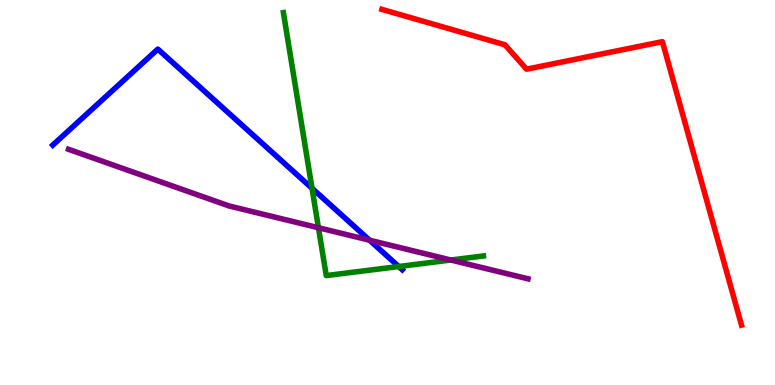[{'lines': ['blue', 'red'], 'intersections': []}, {'lines': ['green', 'red'], 'intersections': []}, {'lines': ['purple', 'red'], 'intersections': []}, {'lines': ['blue', 'green'], 'intersections': [{'x': 4.03, 'y': 5.11}, {'x': 5.14, 'y': 3.08}]}, {'lines': ['blue', 'purple'], 'intersections': [{'x': 4.77, 'y': 3.76}]}, {'lines': ['green', 'purple'], 'intersections': [{'x': 4.11, 'y': 4.08}, {'x': 5.82, 'y': 3.25}]}]